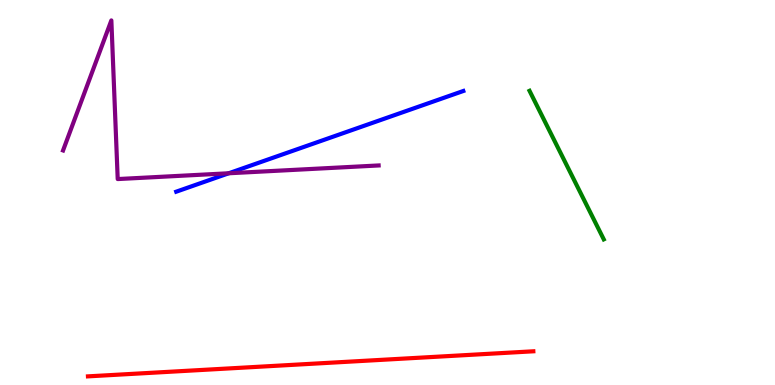[{'lines': ['blue', 'red'], 'intersections': []}, {'lines': ['green', 'red'], 'intersections': []}, {'lines': ['purple', 'red'], 'intersections': []}, {'lines': ['blue', 'green'], 'intersections': []}, {'lines': ['blue', 'purple'], 'intersections': [{'x': 2.95, 'y': 5.5}]}, {'lines': ['green', 'purple'], 'intersections': []}]